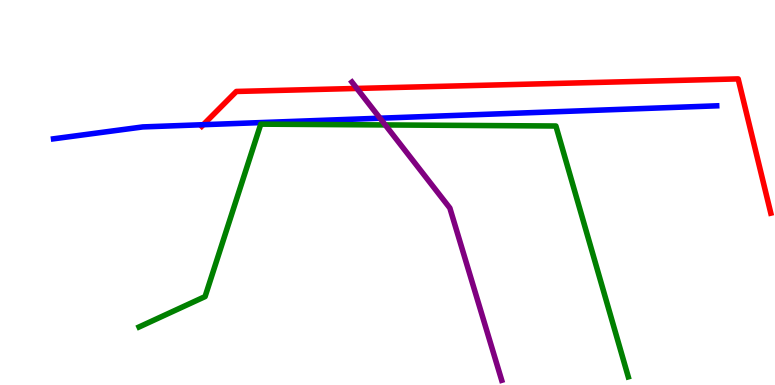[{'lines': ['blue', 'red'], 'intersections': [{'x': 2.62, 'y': 6.76}]}, {'lines': ['green', 'red'], 'intersections': []}, {'lines': ['purple', 'red'], 'intersections': [{'x': 4.61, 'y': 7.7}]}, {'lines': ['blue', 'green'], 'intersections': []}, {'lines': ['blue', 'purple'], 'intersections': [{'x': 4.9, 'y': 6.93}]}, {'lines': ['green', 'purple'], 'intersections': [{'x': 4.97, 'y': 6.76}]}]